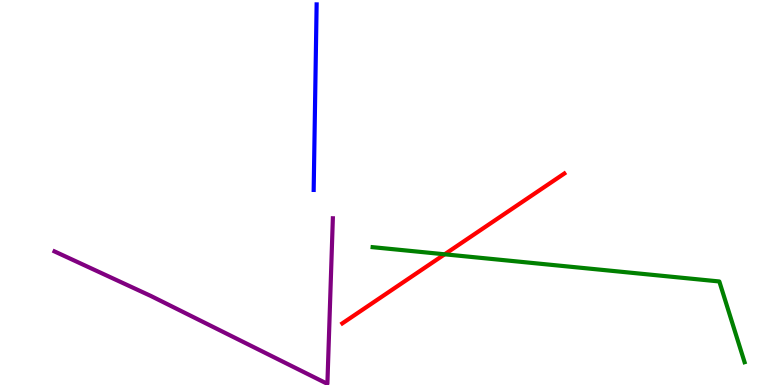[{'lines': ['blue', 'red'], 'intersections': []}, {'lines': ['green', 'red'], 'intersections': [{'x': 5.74, 'y': 3.39}]}, {'lines': ['purple', 'red'], 'intersections': []}, {'lines': ['blue', 'green'], 'intersections': []}, {'lines': ['blue', 'purple'], 'intersections': []}, {'lines': ['green', 'purple'], 'intersections': []}]